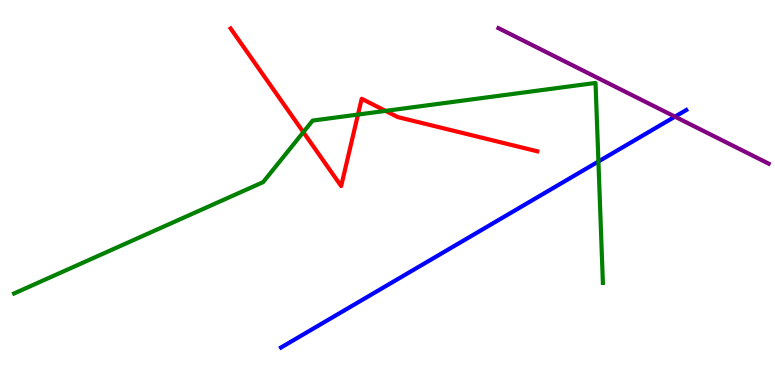[{'lines': ['blue', 'red'], 'intersections': []}, {'lines': ['green', 'red'], 'intersections': [{'x': 3.91, 'y': 6.57}, {'x': 4.62, 'y': 7.02}, {'x': 4.97, 'y': 7.12}]}, {'lines': ['purple', 'red'], 'intersections': []}, {'lines': ['blue', 'green'], 'intersections': [{'x': 7.72, 'y': 5.8}]}, {'lines': ['blue', 'purple'], 'intersections': [{'x': 8.71, 'y': 6.97}]}, {'lines': ['green', 'purple'], 'intersections': []}]